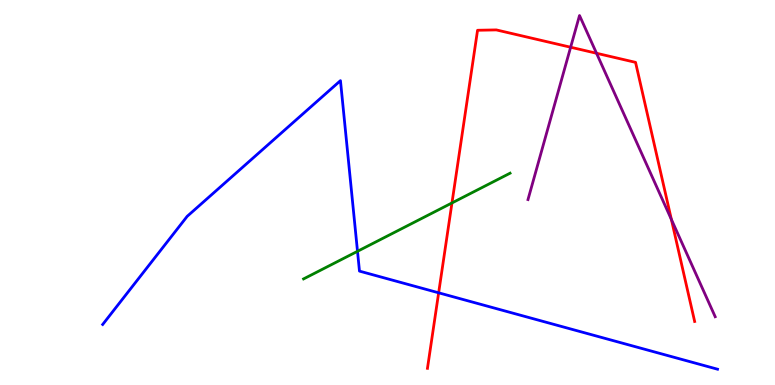[{'lines': ['blue', 'red'], 'intersections': [{'x': 5.66, 'y': 2.39}]}, {'lines': ['green', 'red'], 'intersections': [{'x': 5.83, 'y': 4.73}]}, {'lines': ['purple', 'red'], 'intersections': [{'x': 7.36, 'y': 8.77}, {'x': 7.7, 'y': 8.62}, {'x': 8.66, 'y': 4.3}]}, {'lines': ['blue', 'green'], 'intersections': [{'x': 4.61, 'y': 3.47}]}, {'lines': ['blue', 'purple'], 'intersections': []}, {'lines': ['green', 'purple'], 'intersections': []}]